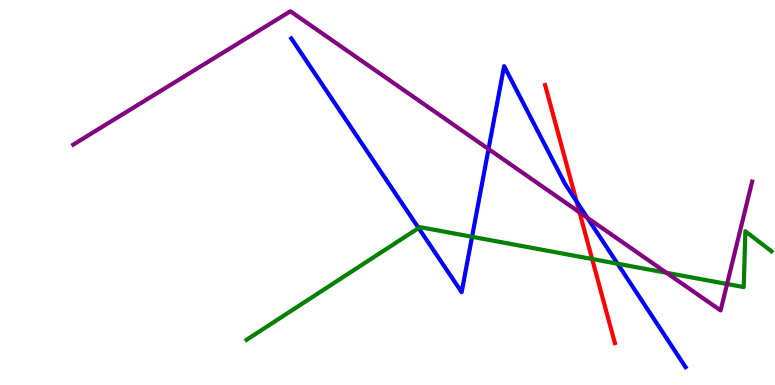[{'lines': ['blue', 'red'], 'intersections': [{'x': 7.44, 'y': 4.77}]}, {'lines': ['green', 'red'], 'intersections': [{'x': 7.64, 'y': 3.27}]}, {'lines': ['purple', 'red'], 'intersections': [{'x': 7.48, 'y': 4.49}]}, {'lines': ['blue', 'green'], 'intersections': [{'x': 5.4, 'y': 4.08}, {'x': 6.09, 'y': 3.85}, {'x': 7.97, 'y': 3.15}]}, {'lines': ['blue', 'purple'], 'intersections': [{'x': 6.3, 'y': 6.13}, {'x': 7.58, 'y': 4.34}]}, {'lines': ['green', 'purple'], 'intersections': [{'x': 8.6, 'y': 2.91}, {'x': 9.38, 'y': 2.62}]}]